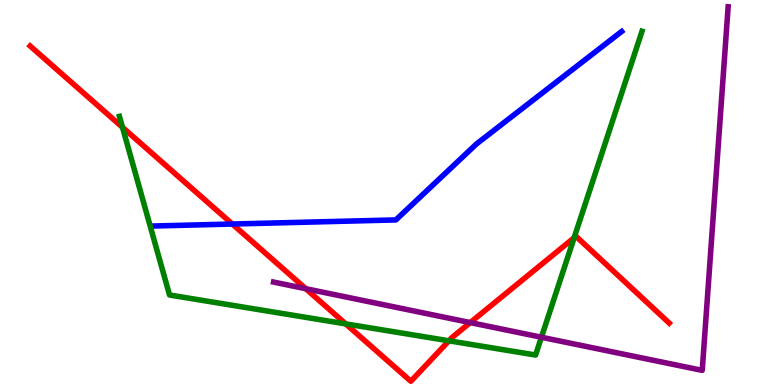[{'lines': ['blue', 'red'], 'intersections': [{'x': 3.0, 'y': 4.18}]}, {'lines': ['green', 'red'], 'intersections': [{'x': 1.58, 'y': 6.69}, {'x': 4.46, 'y': 1.59}, {'x': 5.79, 'y': 1.15}, {'x': 7.41, 'y': 3.83}]}, {'lines': ['purple', 'red'], 'intersections': [{'x': 3.95, 'y': 2.5}, {'x': 6.07, 'y': 1.62}]}, {'lines': ['blue', 'green'], 'intersections': []}, {'lines': ['blue', 'purple'], 'intersections': []}, {'lines': ['green', 'purple'], 'intersections': [{'x': 6.99, 'y': 1.24}]}]